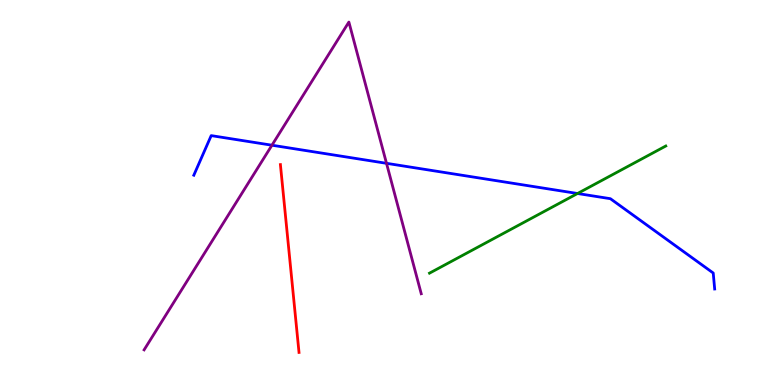[{'lines': ['blue', 'red'], 'intersections': []}, {'lines': ['green', 'red'], 'intersections': []}, {'lines': ['purple', 'red'], 'intersections': []}, {'lines': ['blue', 'green'], 'intersections': [{'x': 7.45, 'y': 4.97}]}, {'lines': ['blue', 'purple'], 'intersections': [{'x': 3.51, 'y': 6.23}, {'x': 4.99, 'y': 5.76}]}, {'lines': ['green', 'purple'], 'intersections': []}]